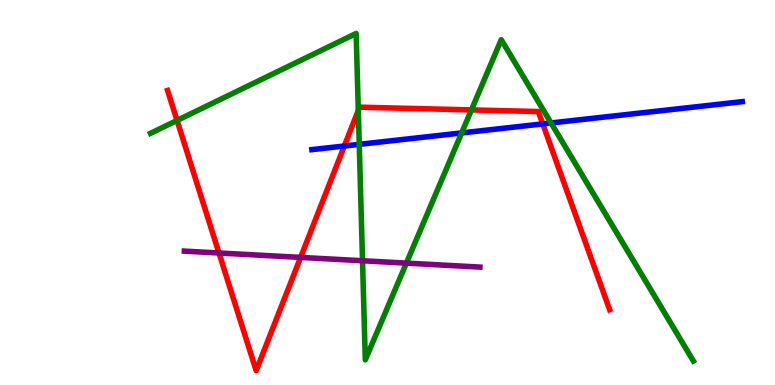[{'lines': ['blue', 'red'], 'intersections': [{'x': 4.44, 'y': 6.21}, {'x': 7.0, 'y': 6.78}]}, {'lines': ['green', 'red'], 'intersections': [{'x': 2.28, 'y': 6.87}, {'x': 4.62, 'y': 7.13}, {'x': 6.08, 'y': 7.15}]}, {'lines': ['purple', 'red'], 'intersections': [{'x': 2.83, 'y': 3.43}, {'x': 3.88, 'y': 3.31}]}, {'lines': ['blue', 'green'], 'intersections': [{'x': 4.64, 'y': 6.25}, {'x': 5.96, 'y': 6.55}, {'x': 7.11, 'y': 6.81}]}, {'lines': ['blue', 'purple'], 'intersections': []}, {'lines': ['green', 'purple'], 'intersections': [{'x': 4.68, 'y': 3.23}, {'x': 5.24, 'y': 3.17}]}]